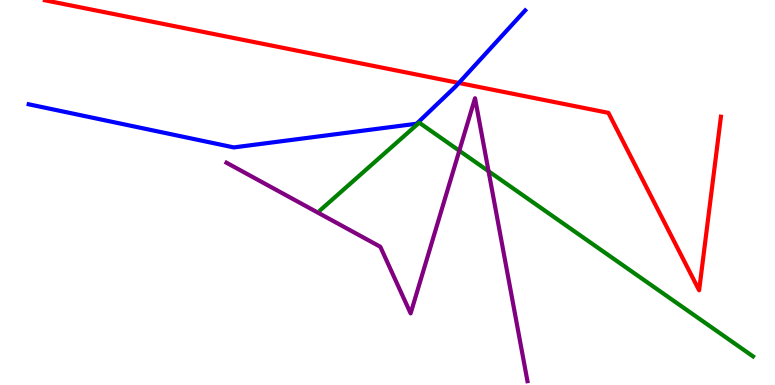[{'lines': ['blue', 'red'], 'intersections': [{'x': 5.92, 'y': 7.85}]}, {'lines': ['green', 'red'], 'intersections': []}, {'lines': ['purple', 'red'], 'intersections': []}, {'lines': ['blue', 'green'], 'intersections': []}, {'lines': ['blue', 'purple'], 'intersections': []}, {'lines': ['green', 'purple'], 'intersections': [{'x': 5.93, 'y': 6.08}, {'x': 6.3, 'y': 5.55}]}]